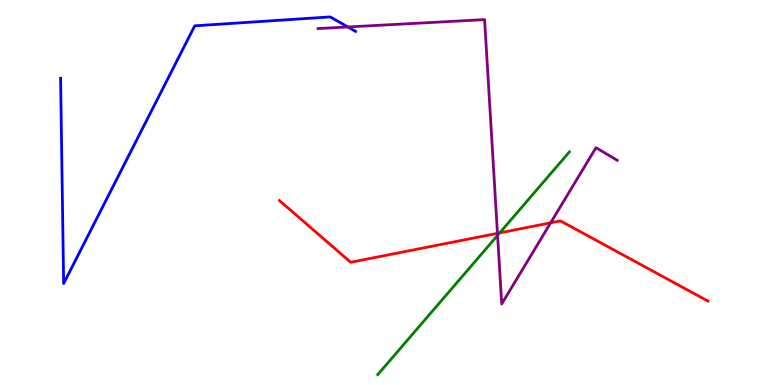[{'lines': ['blue', 'red'], 'intersections': []}, {'lines': ['green', 'red'], 'intersections': [{'x': 6.45, 'y': 3.95}]}, {'lines': ['purple', 'red'], 'intersections': [{'x': 6.42, 'y': 3.94}, {'x': 7.11, 'y': 4.21}]}, {'lines': ['blue', 'green'], 'intersections': []}, {'lines': ['blue', 'purple'], 'intersections': [{'x': 4.49, 'y': 9.3}]}, {'lines': ['green', 'purple'], 'intersections': [{'x': 6.42, 'y': 3.89}]}]